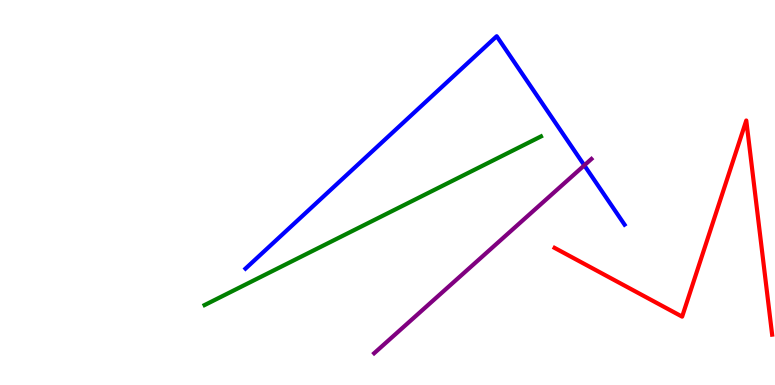[{'lines': ['blue', 'red'], 'intersections': []}, {'lines': ['green', 'red'], 'intersections': []}, {'lines': ['purple', 'red'], 'intersections': []}, {'lines': ['blue', 'green'], 'intersections': []}, {'lines': ['blue', 'purple'], 'intersections': [{'x': 7.54, 'y': 5.71}]}, {'lines': ['green', 'purple'], 'intersections': []}]